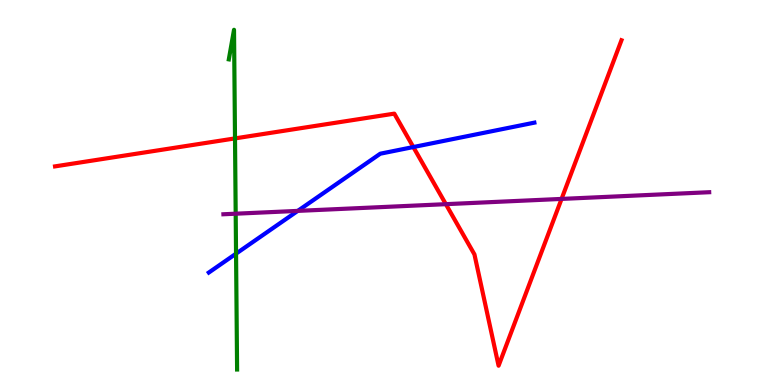[{'lines': ['blue', 'red'], 'intersections': [{'x': 5.33, 'y': 6.18}]}, {'lines': ['green', 'red'], 'intersections': [{'x': 3.03, 'y': 6.41}]}, {'lines': ['purple', 'red'], 'intersections': [{'x': 5.75, 'y': 4.7}, {'x': 7.25, 'y': 4.83}]}, {'lines': ['blue', 'green'], 'intersections': [{'x': 3.05, 'y': 3.41}]}, {'lines': ['blue', 'purple'], 'intersections': [{'x': 3.84, 'y': 4.52}]}, {'lines': ['green', 'purple'], 'intersections': [{'x': 3.04, 'y': 4.45}]}]